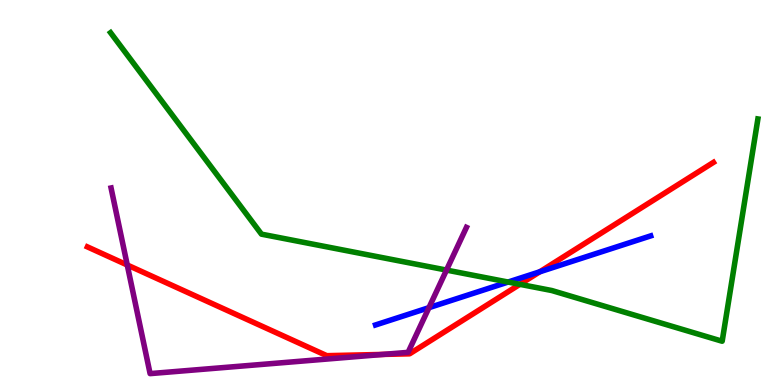[{'lines': ['blue', 'red'], 'intersections': [{'x': 6.96, 'y': 2.94}]}, {'lines': ['green', 'red'], 'intersections': [{'x': 6.71, 'y': 2.61}]}, {'lines': ['purple', 'red'], 'intersections': [{'x': 1.64, 'y': 3.12}, {'x': 4.94, 'y': 0.794}]}, {'lines': ['blue', 'green'], 'intersections': [{'x': 6.56, 'y': 2.67}]}, {'lines': ['blue', 'purple'], 'intersections': [{'x': 5.53, 'y': 2.01}]}, {'lines': ['green', 'purple'], 'intersections': [{'x': 5.76, 'y': 2.98}]}]